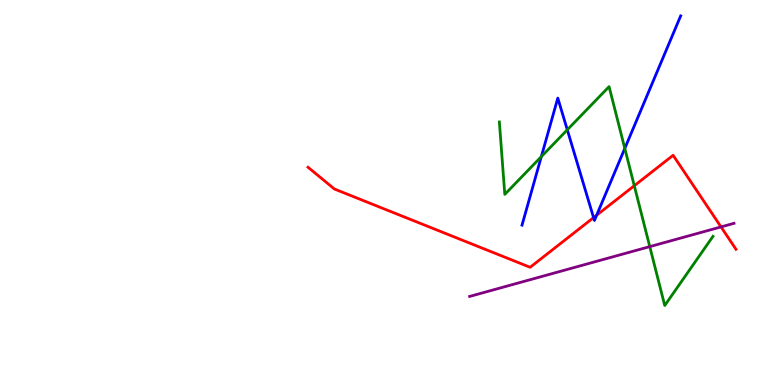[{'lines': ['blue', 'red'], 'intersections': [{'x': 7.66, 'y': 4.35}, {'x': 7.7, 'y': 4.41}]}, {'lines': ['green', 'red'], 'intersections': [{'x': 8.18, 'y': 5.18}]}, {'lines': ['purple', 'red'], 'intersections': [{'x': 9.3, 'y': 4.11}]}, {'lines': ['blue', 'green'], 'intersections': [{'x': 6.98, 'y': 5.93}, {'x': 7.32, 'y': 6.63}, {'x': 8.06, 'y': 6.14}]}, {'lines': ['blue', 'purple'], 'intersections': []}, {'lines': ['green', 'purple'], 'intersections': [{'x': 8.38, 'y': 3.59}]}]